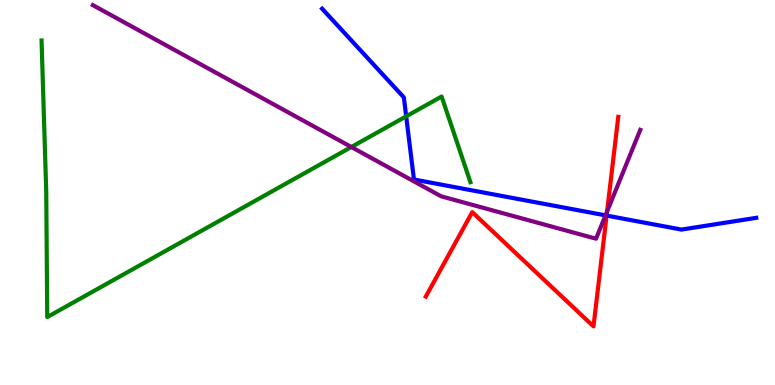[{'lines': ['blue', 'red'], 'intersections': [{'x': 7.83, 'y': 4.4}]}, {'lines': ['green', 'red'], 'intersections': []}, {'lines': ['purple', 'red'], 'intersections': [{'x': 7.83, 'y': 4.51}]}, {'lines': ['blue', 'green'], 'intersections': [{'x': 5.24, 'y': 6.98}]}, {'lines': ['blue', 'purple'], 'intersections': [{'x': 7.81, 'y': 4.41}]}, {'lines': ['green', 'purple'], 'intersections': [{'x': 4.53, 'y': 6.18}]}]